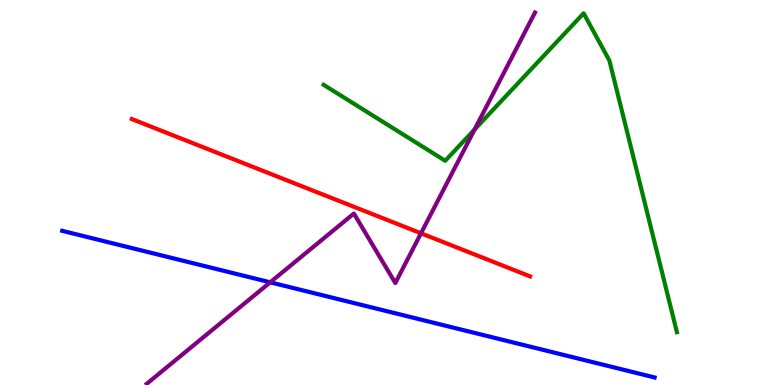[{'lines': ['blue', 'red'], 'intersections': []}, {'lines': ['green', 'red'], 'intersections': []}, {'lines': ['purple', 'red'], 'intersections': [{'x': 5.43, 'y': 3.94}]}, {'lines': ['blue', 'green'], 'intersections': []}, {'lines': ['blue', 'purple'], 'intersections': [{'x': 3.49, 'y': 2.67}]}, {'lines': ['green', 'purple'], 'intersections': [{'x': 6.12, 'y': 6.64}]}]